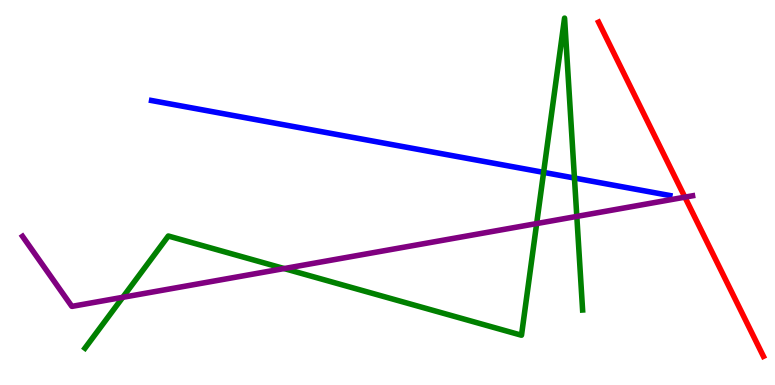[{'lines': ['blue', 'red'], 'intersections': []}, {'lines': ['green', 'red'], 'intersections': []}, {'lines': ['purple', 'red'], 'intersections': [{'x': 8.84, 'y': 4.88}]}, {'lines': ['blue', 'green'], 'intersections': [{'x': 7.01, 'y': 5.52}, {'x': 7.41, 'y': 5.38}]}, {'lines': ['blue', 'purple'], 'intersections': []}, {'lines': ['green', 'purple'], 'intersections': [{'x': 1.58, 'y': 2.28}, {'x': 3.67, 'y': 3.02}, {'x': 6.92, 'y': 4.19}, {'x': 7.44, 'y': 4.38}]}]